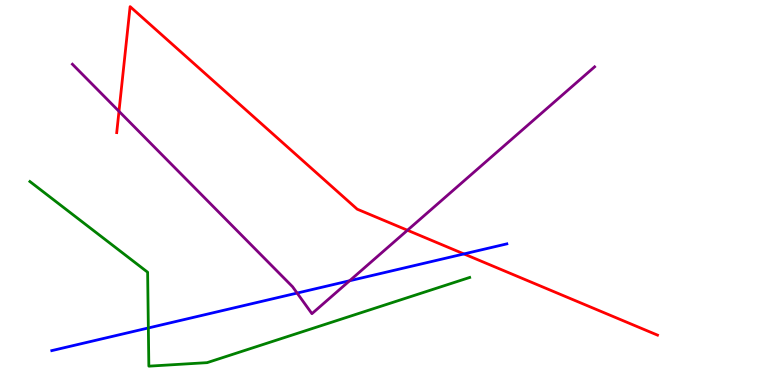[{'lines': ['blue', 'red'], 'intersections': [{'x': 5.99, 'y': 3.4}]}, {'lines': ['green', 'red'], 'intersections': []}, {'lines': ['purple', 'red'], 'intersections': [{'x': 1.54, 'y': 7.11}, {'x': 5.26, 'y': 4.02}]}, {'lines': ['blue', 'green'], 'intersections': [{'x': 1.91, 'y': 1.48}]}, {'lines': ['blue', 'purple'], 'intersections': [{'x': 3.83, 'y': 2.39}, {'x': 4.51, 'y': 2.71}]}, {'lines': ['green', 'purple'], 'intersections': []}]